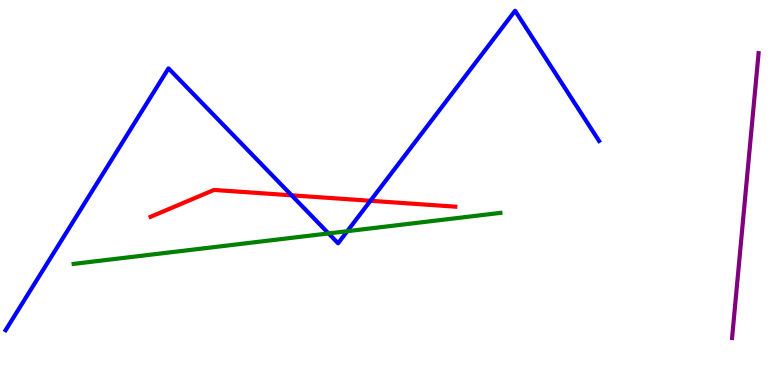[{'lines': ['blue', 'red'], 'intersections': [{'x': 3.76, 'y': 4.93}, {'x': 4.78, 'y': 4.78}]}, {'lines': ['green', 'red'], 'intersections': []}, {'lines': ['purple', 'red'], 'intersections': []}, {'lines': ['blue', 'green'], 'intersections': [{'x': 4.24, 'y': 3.94}, {'x': 4.48, 'y': 4.0}]}, {'lines': ['blue', 'purple'], 'intersections': []}, {'lines': ['green', 'purple'], 'intersections': []}]